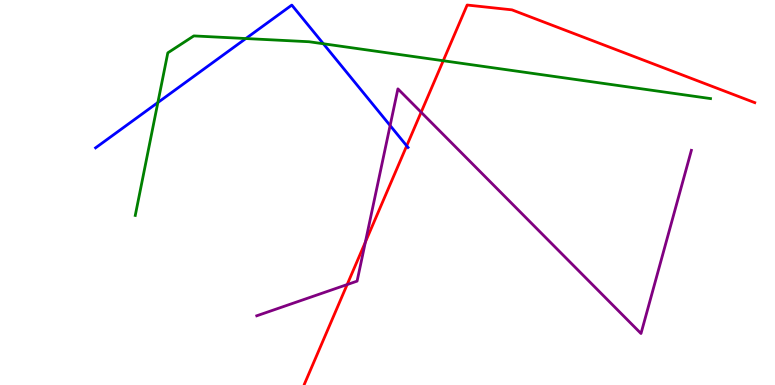[{'lines': ['blue', 'red'], 'intersections': [{'x': 5.25, 'y': 6.21}]}, {'lines': ['green', 'red'], 'intersections': [{'x': 5.72, 'y': 8.42}]}, {'lines': ['purple', 'red'], 'intersections': [{'x': 4.48, 'y': 2.61}, {'x': 4.71, 'y': 3.71}, {'x': 5.43, 'y': 7.08}]}, {'lines': ['blue', 'green'], 'intersections': [{'x': 2.04, 'y': 7.34}, {'x': 3.17, 'y': 9.0}, {'x': 4.17, 'y': 8.86}]}, {'lines': ['blue', 'purple'], 'intersections': [{'x': 5.03, 'y': 6.74}]}, {'lines': ['green', 'purple'], 'intersections': []}]